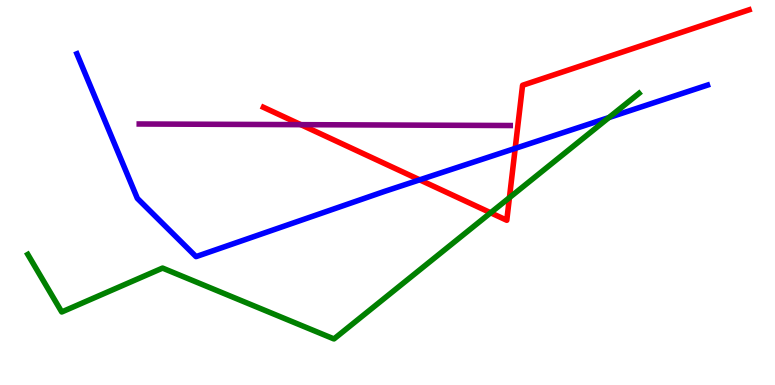[{'lines': ['blue', 'red'], 'intersections': [{'x': 5.42, 'y': 5.33}, {'x': 6.65, 'y': 6.15}]}, {'lines': ['green', 'red'], 'intersections': [{'x': 6.33, 'y': 4.47}, {'x': 6.57, 'y': 4.87}]}, {'lines': ['purple', 'red'], 'intersections': [{'x': 3.88, 'y': 6.76}]}, {'lines': ['blue', 'green'], 'intersections': [{'x': 7.86, 'y': 6.95}]}, {'lines': ['blue', 'purple'], 'intersections': []}, {'lines': ['green', 'purple'], 'intersections': []}]